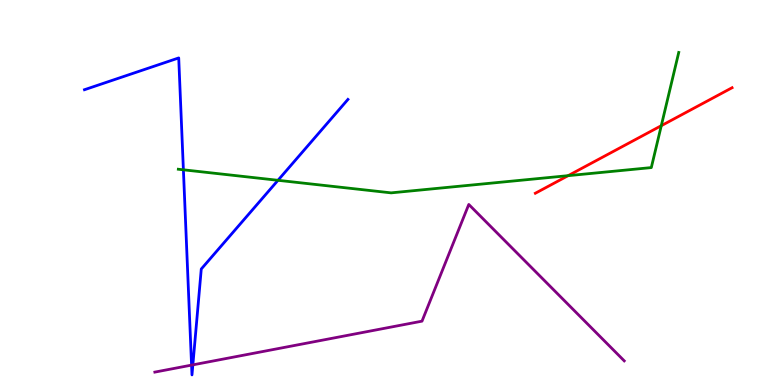[{'lines': ['blue', 'red'], 'intersections': []}, {'lines': ['green', 'red'], 'intersections': [{'x': 7.33, 'y': 5.44}, {'x': 8.53, 'y': 6.74}]}, {'lines': ['purple', 'red'], 'intersections': []}, {'lines': ['blue', 'green'], 'intersections': [{'x': 2.37, 'y': 5.59}, {'x': 3.59, 'y': 5.32}]}, {'lines': ['blue', 'purple'], 'intersections': [{'x': 2.47, 'y': 0.517}, {'x': 2.49, 'y': 0.523}]}, {'lines': ['green', 'purple'], 'intersections': []}]